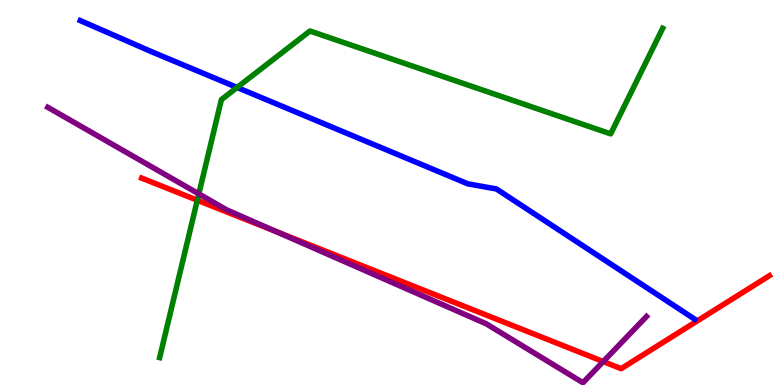[{'lines': ['blue', 'red'], 'intersections': []}, {'lines': ['green', 'red'], 'intersections': [{'x': 2.55, 'y': 4.8}]}, {'lines': ['purple', 'red'], 'intersections': [{'x': 3.56, 'y': 3.99}, {'x': 7.78, 'y': 0.609}]}, {'lines': ['blue', 'green'], 'intersections': [{'x': 3.06, 'y': 7.73}]}, {'lines': ['blue', 'purple'], 'intersections': []}, {'lines': ['green', 'purple'], 'intersections': [{'x': 2.57, 'y': 4.96}]}]